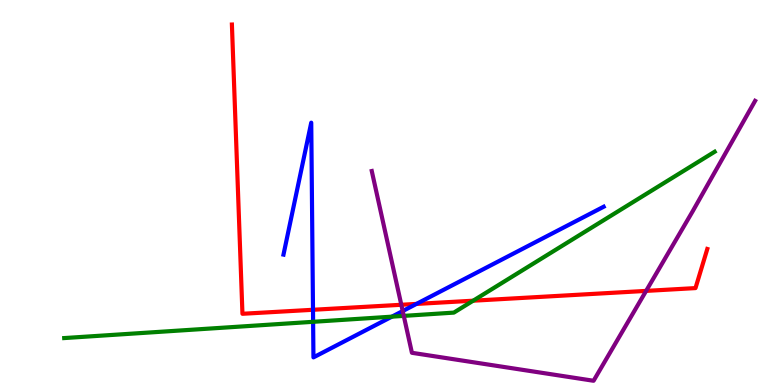[{'lines': ['blue', 'red'], 'intersections': [{'x': 4.04, 'y': 1.95}, {'x': 5.37, 'y': 2.11}]}, {'lines': ['green', 'red'], 'intersections': [{'x': 6.11, 'y': 2.19}]}, {'lines': ['purple', 'red'], 'intersections': [{'x': 5.18, 'y': 2.08}, {'x': 8.34, 'y': 2.44}]}, {'lines': ['blue', 'green'], 'intersections': [{'x': 4.04, 'y': 1.64}, {'x': 5.06, 'y': 1.78}]}, {'lines': ['blue', 'purple'], 'intersections': [{'x': 5.2, 'y': 1.92}]}, {'lines': ['green', 'purple'], 'intersections': [{'x': 5.21, 'y': 1.8}]}]